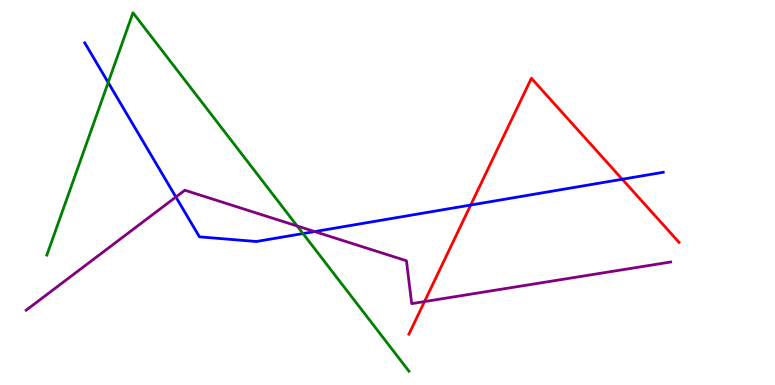[{'lines': ['blue', 'red'], 'intersections': [{'x': 6.07, 'y': 4.67}, {'x': 8.03, 'y': 5.34}]}, {'lines': ['green', 'red'], 'intersections': []}, {'lines': ['purple', 'red'], 'intersections': [{'x': 5.48, 'y': 2.17}]}, {'lines': ['blue', 'green'], 'intersections': [{'x': 1.4, 'y': 7.86}, {'x': 3.91, 'y': 3.93}]}, {'lines': ['blue', 'purple'], 'intersections': [{'x': 2.27, 'y': 4.88}, {'x': 4.06, 'y': 3.99}]}, {'lines': ['green', 'purple'], 'intersections': [{'x': 3.83, 'y': 4.13}]}]